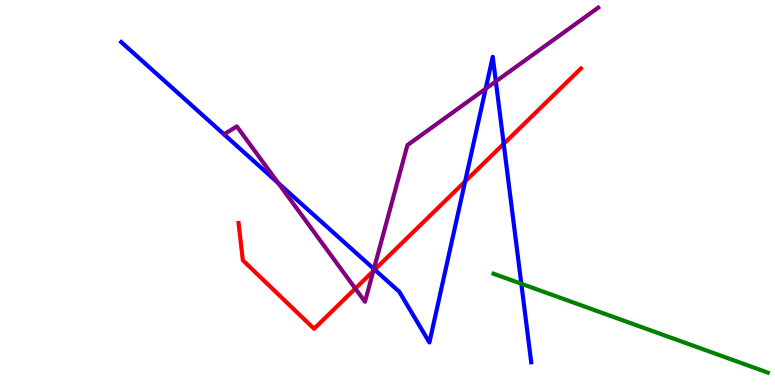[{'lines': ['blue', 'red'], 'intersections': [{'x': 4.83, 'y': 3.0}, {'x': 6.0, 'y': 5.29}, {'x': 6.5, 'y': 6.26}]}, {'lines': ['green', 'red'], 'intersections': []}, {'lines': ['purple', 'red'], 'intersections': [{'x': 4.58, 'y': 2.51}, {'x': 4.82, 'y': 2.96}]}, {'lines': ['blue', 'green'], 'intersections': [{'x': 6.73, 'y': 2.63}]}, {'lines': ['blue', 'purple'], 'intersections': [{'x': 3.59, 'y': 5.25}, {'x': 4.82, 'y': 3.01}, {'x': 6.27, 'y': 7.7}, {'x': 6.4, 'y': 7.89}]}, {'lines': ['green', 'purple'], 'intersections': []}]